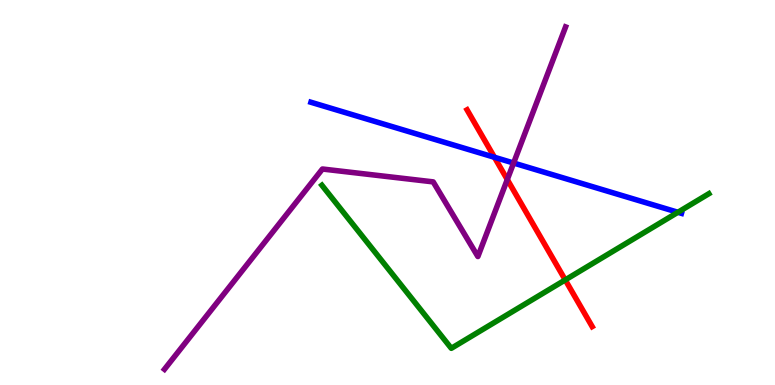[{'lines': ['blue', 'red'], 'intersections': [{'x': 6.38, 'y': 5.91}]}, {'lines': ['green', 'red'], 'intersections': [{'x': 7.29, 'y': 2.73}]}, {'lines': ['purple', 'red'], 'intersections': [{'x': 6.55, 'y': 5.34}]}, {'lines': ['blue', 'green'], 'intersections': [{'x': 8.75, 'y': 4.49}]}, {'lines': ['blue', 'purple'], 'intersections': [{'x': 6.63, 'y': 5.77}]}, {'lines': ['green', 'purple'], 'intersections': []}]